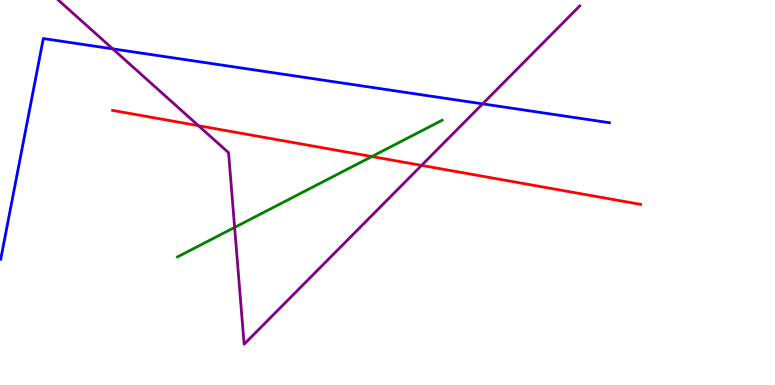[{'lines': ['blue', 'red'], 'intersections': []}, {'lines': ['green', 'red'], 'intersections': [{'x': 4.8, 'y': 5.93}]}, {'lines': ['purple', 'red'], 'intersections': [{'x': 2.56, 'y': 6.74}, {'x': 5.44, 'y': 5.7}]}, {'lines': ['blue', 'green'], 'intersections': []}, {'lines': ['blue', 'purple'], 'intersections': [{'x': 1.45, 'y': 8.73}, {'x': 6.23, 'y': 7.3}]}, {'lines': ['green', 'purple'], 'intersections': [{'x': 3.03, 'y': 4.09}]}]